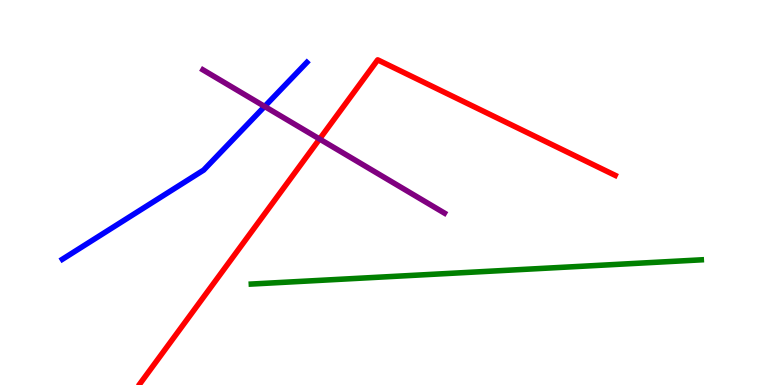[{'lines': ['blue', 'red'], 'intersections': []}, {'lines': ['green', 'red'], 'intersections': []}, {'lines': ['purple', 'red'], 'intersections': [{'x': 4.12, 'y': 6.39}]}, {'lines': ['blue', 'green'], 'intersections': []}, {'lines': ['blue', 'purple'], 'intersections': [{'x': 3.41, 'y': 7.24}]}, {'lines': ['green', 'purple'], 'intersections': []}]